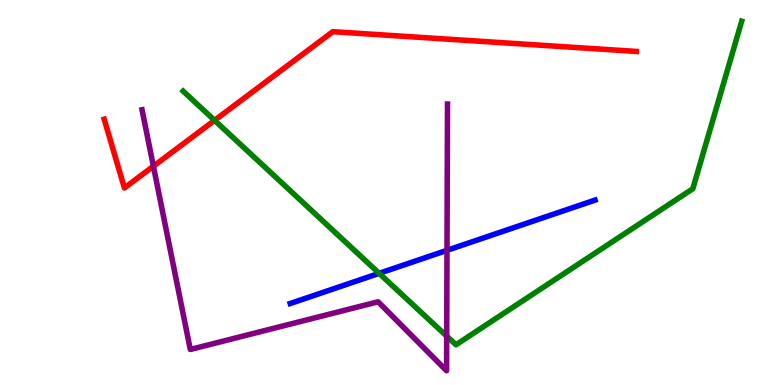[{'lines': ['blue', 'red'], 'intersections': []}, {'lines': ['green', 'red'], 'intersections': [{'x': 2.77, 'y': 6.87}]}, {'lines': ['purple', 'red'], 'intersections': [{'x': 1.98, 'y': 5.68}]}, {'lines': ['blue', 'green'], 'intersections': [{'x': 4.89, 'y': 2.9}]}, {'lines': ['blue', 'purple'], 'intersections': [{'x': 5.77, 'y': 3.5}]}, {'lines': ['green', 'purple'], 'intersections': [{'x': 5.76, 'y': 1.27}]}]